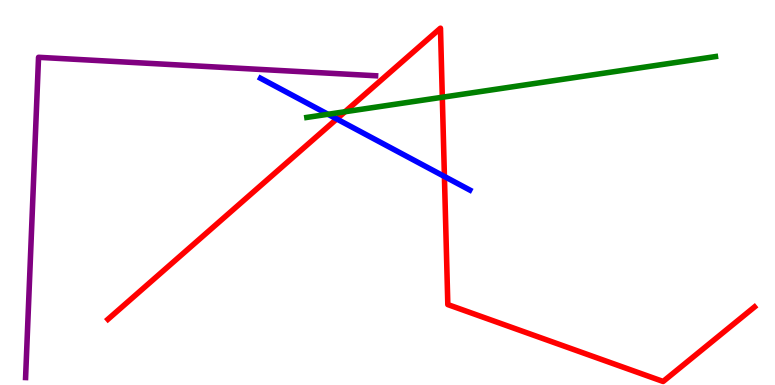[{'lines': ['blue', 'red'], 'intersections': [{'x': 4.35, 'y': 6.91}, {'x': 5.73, 'y': 5.42}]}, {'lines': ['green', 'red'], 'intersections': [{'x': 4.45, 'y': 7.1}, {'x': 5.71, 'y': 7.47}]}, {'lines': ['purple', 'red'], 'intersections': []}, {'lines': ['blue', 'green'], 'intersections': [{'x': 4.23, 'y': 7.03}]}, {'lines': ['blue', 'purple'], 'intersections': []}, {'lines': ['green', 'purple'], 'intersections': []}]